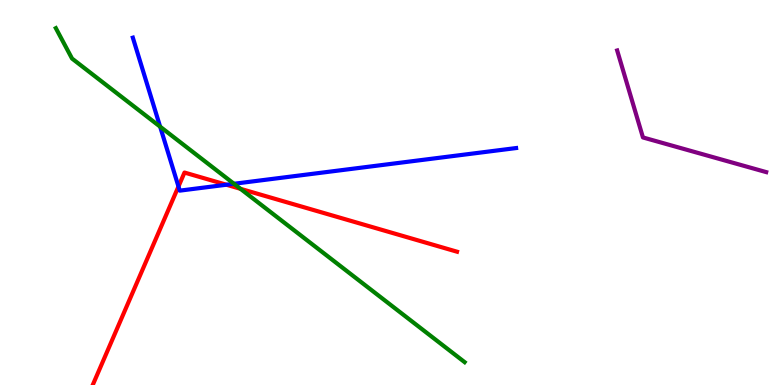[{'lines': ['blue', 'red'], 'intersections': [{'x': 2.3, 'y': 5.16}, {'x': 2.92, 'y': 5.2}]}, {'lines': ['green', 'red'], 'intersections': [{'x': 3.1, 'y': 5.1}]}, {'lines': ['purple', 'red'], 'intersections': []}, {'lines': ['blue', 'green'], 'intersections': [{'x': 2.07, 'y': 6.71}, {'x': 3.02, 'y': 5.23}]}, {'lines': ['blue', 'purple'], 'intersections': []}, {'lines': ['green', 'purple'], 'intersections': []}]